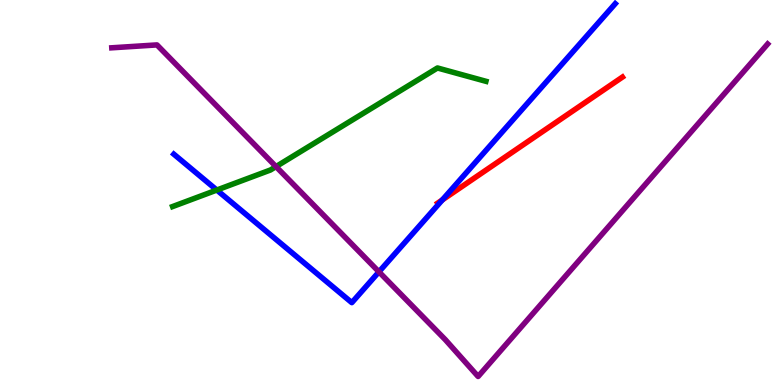[{'lines': ['blue', 'red'], 'intersections': [{'x': 5.71, 'y': 4.81}]}, {'lines': ['green', 'red'], 'intersections': []}, {'lines': ['purple', 'red'], 'intersections': []}, {'lines': ['blue', 'green'], 'intersections': [{'x': 2.8, 'y': 5.06}]}, {'lines': ['blue', 'purple'], 'intersections': [{'x': 4.89, 'y': 2.94}]}, {'lines': ['green', 'purple'], 'intersections': [{'x': 3.56, 'y': 5.67}]}]